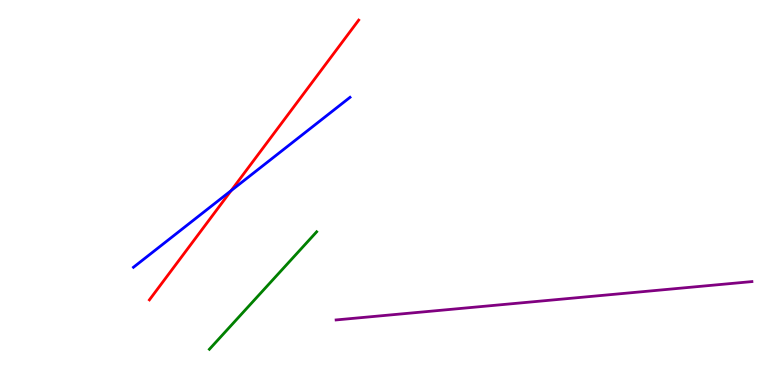[{'lines': ['blue', 'red'], 'intersections': [{'x': 2.98, 'y': 5.05}]}, {'lines': ['green', 'red'], 'intersections': []}, {'lines': ['purple', 'red'], 'intersections': []}, {'lines': ['blue', 'green'], 'intersections': []}, {'lines': ['blue', 'purple'], 'intersections': []}, {'lines': ['green', 'purple'], 'intersections': []}]